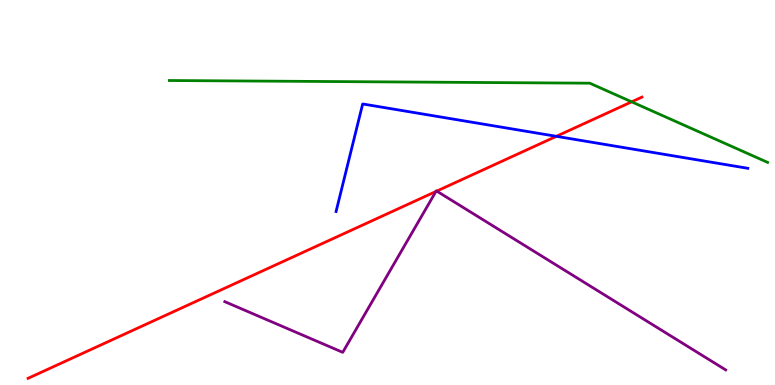[{'lines': ['blue', 'red'], 'intersections': [{'x': 7.18, 'y': 6.46}]}, {'lines': ['green', 'red'], 'intersections': [{'x': 8.15, 'y': 7.36}]}, {'lines': ['purple', 'red'], 'intersections': [{'x': 5.62, 'y': 5.03}, {'x': 5.64, 'y': 5.04}]}, {'lines': ['blue', 'green'], 'intersections': []}, {'lines': ['blue', 'purple'], 'intersections': []}, {'lines': ['green', 'purple'], 'intersections': []}]